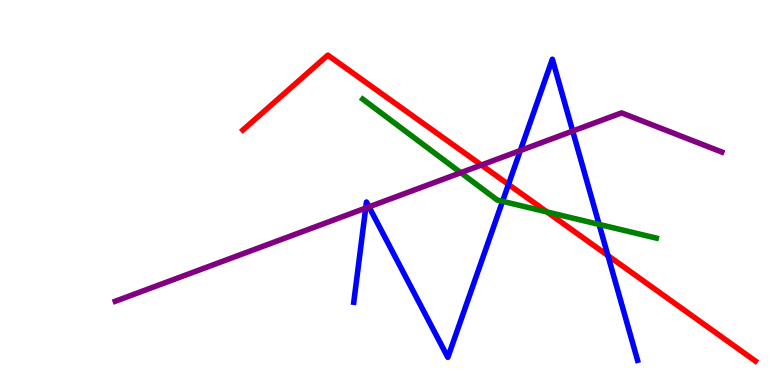[{'lines': ['blue', 'red'], 'intersections': [{'x': 6.56, 'y': 5.21}, {'x': 7.84, 'y': 3.36}]}, {'lines': ['green', 'red'], 'intersections': [{'x': 7.06, 'y': 4.49}]}, {'lines': ['purple', 'red'], 'intersections': [{'x': 6.21, 'y': 5.71}]}, {'lines': ['blue', 'green'], 'intersections': [{'x': 6.48, 'y': 4.77}, {'x': 7.73, 'y': 4.17}]}, {'lines': ['blue', 'purple'], 'intersections': [{'x': 4.72, 'y': 4.6}, {'x': 4.76, 'y': 4.63}, {'x': 6.71, 'y': 6.09}, {'x': 7.39, 'y': 6.6}]}, {'lines': ['green', 'purple'], 'intersections': [{'x': 5.95, 'y': 5.51}]}]